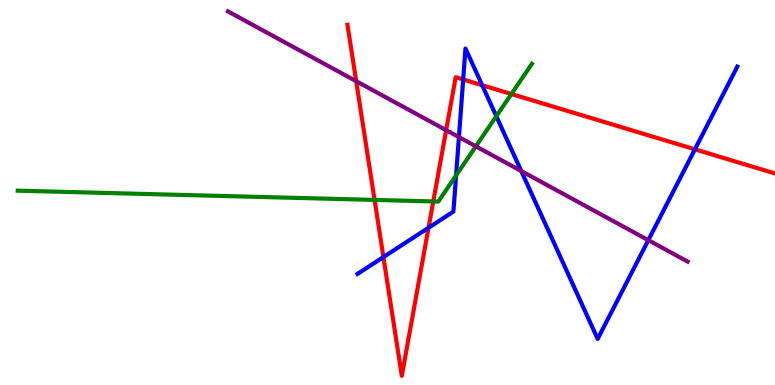[{'lines': ['blue', 'red'], 'intersections': [{'x': 4.95, 'y': 3.32}, {'x': 5.53, 'y': 4.08}, {'x': 5.98, 'y': 7.94}, {'x': 6.22, 'y': 7.79}, {'x': 8.97, 'y': 6.12}]}, {'lines': ['green', 'red'], 'intersections': [{'x': 4.83, 'y': 4.81}, {'x': 5.59, 'y': 4.77}, {'x': 6.6, 'y': 7.56}]}, {'lines': ['purple', 'red'], 'intersections': [{'x': 4.6, 'y': 7.89}, {'x': 5.76, 'y': 6.62}]}, {'lines': ['blue', 'green'], 'intersections': [{'x': 5.89, 'y': 5.44}, {'x': 6.4, 'y': 6.98}]}, {'lines': ['blue', 'purple'], 'intersections': [{'x': 5.92, 'y': 6.44}, {'x': 6.73, 'y': 5.56}, {'x': 8.37, 'y': 3.76}]}, {'lines': ['green', 'purple'], 'intersections': [{'x': 6.14, 'y': 6.2}]}]